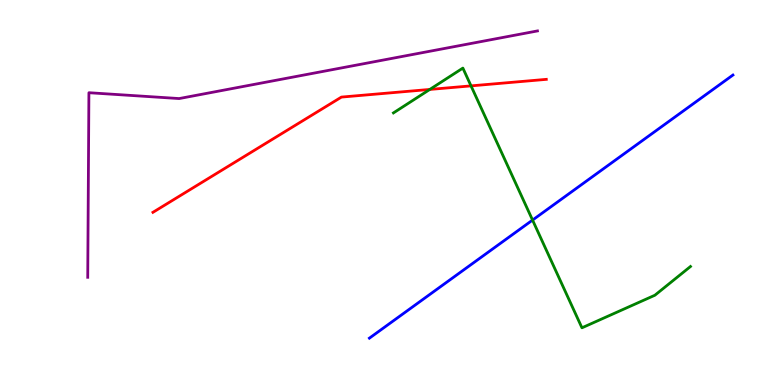[{'lines': ['blue', 'red'], 'intersections': []}, {'lines': ['green', 'red'], 'intersections': [{'x': 5.55, 'y': 7.68}, {'x': 6.08, 'y': 7.77}]}, {'lines': ['purple', 'red'], 'intersections': []}, {'lines': ['blue', 'green'], 'intersections': [{'x': 6.87, 'y': 4.28}]}, {'lines': ['blue', 'purple'], 'intersections': []}, {'lines': ['green', 'purple'], 'intersections': []}]